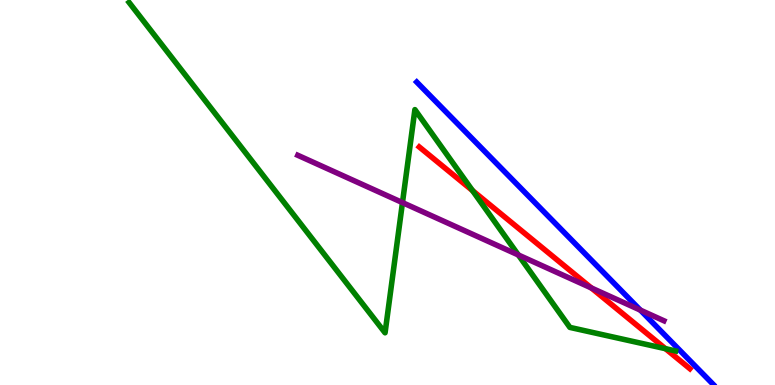[{'lines': ['blue', 'red'], 'intersections': []}, {'lines': ['green', 'red'], 'intersections': [{'x': 6.1, 'y': 5.05}, {'x': 8.59, 'y': 0.943}]}, {'lines': ['purple', 'red'], 'intersections': [{'x': 7.63, 'y': 2.52}]}, {'lines': ['blue', 'green'], 'intersections': []}, {'lines': ['blue', 'purple'], 'intersections': [{'x': 8.26, 'y': 1.95}]}, {'lines': ['green', 'purple'], 'intersections': [{'x': 5.19, 'y': 4.74}, {'x': 6.69, 'y': 3.38}]}]